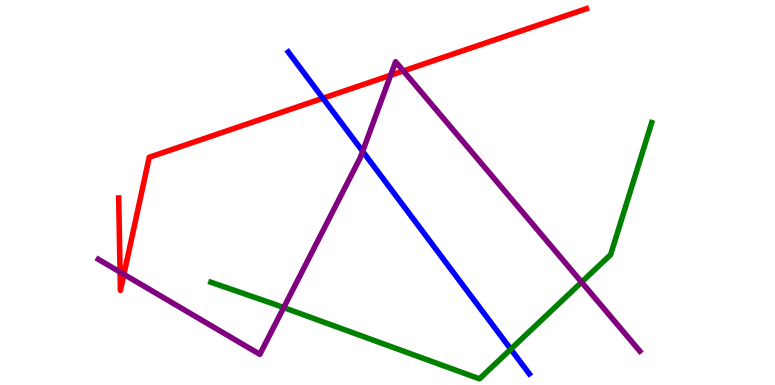[{'lines': ['blue', 'red'], 'intersections': [{'x': 4.17, 'y': 7.45}]}, {'lines': ['green', 'red'], 'intersections': []}, {'lines': ['purple', 'red'], 'intersections': [{'x': 1.55, 'y': 2.93}, {'x': 1.6, 'y': 2.87}, {'x': 5.04, 'y': 8.05}, {'x': 5.2, 'y': 8.16}]}, {'lines': ['blue', 'green'], 'intersections': [{'x': 6.59, 'y': 0.931}]}, {'lines': ['blue', 'purple'], 'intersections': [{'x': 4.68, 'y': 6.07}]}, {'lines': ['green', 'purple'], 'intersections': [{'x': 3.66, 'y': 2.01}, {'x': 7.5, 'y': 2.67}]}]